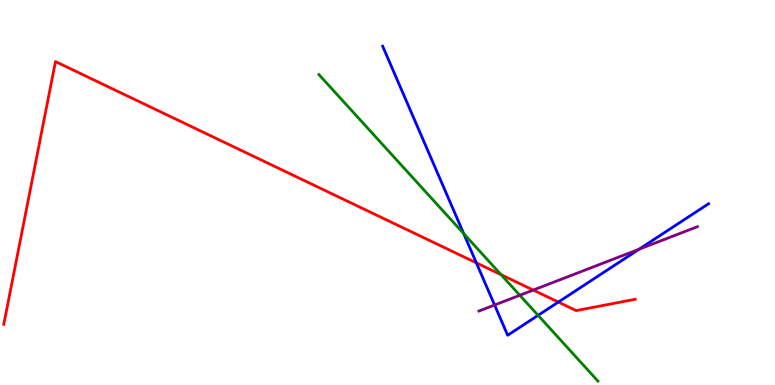[{'lines': ['blue', 'red'], 'intersections': [{'x': 6.15, 'y': 3.17}, {'x': 7.2, 'y': 2.15}]}, {'lines': ['green', 'red'], 'intersections': [{'x': 6.47, 'y': 2.87}]}, {'lines': ['purple', 'red'], 'intersections': [{'x': 6.88, 'y': 2.47}]}, {'lines': ['blue', 'green'], 'intersections': [{'x': 5.98, 'y': 3.93}, {'x': 6.94, 'y': 1.81}]}, {'lines': ['blue', 'purple'], 'intersections': [{'x': 6.38, 'y': 2.08}, {'x': 8.25, 'y': 3.53}]}, {'lines': ['green', 'purple'], 'intersections': [{'x': 6.71, 'y': 2.33}]}]